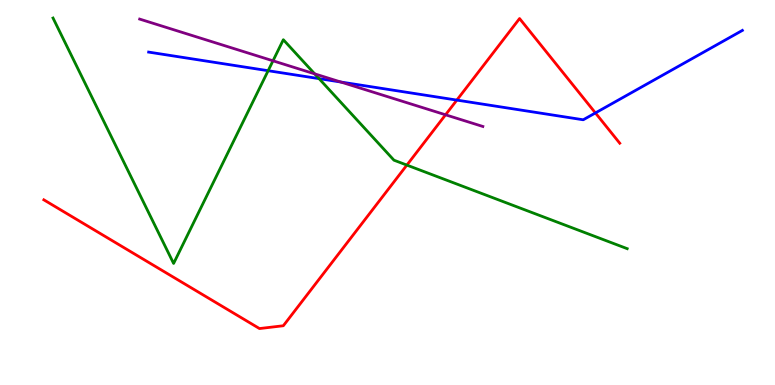[{'lines': ['blue', 'red'], 'intersections': [{'x': 5.89, 'y': 7.4}, {'x': 7.68, 'y': 7.07}]}, {'lines': ['green', 'red'], 'intersections': [{'x': 5.25, 'y': 5.71}]}, {'lines': ['purple', 'red'], 'intersections': [{'x': 5.75, 'y': 7.02}]}, {'lines': ['blue', 'green'], 'intersections': [{'x': 3.46, 'y': 8.16}, {'x': 4.12, 'y': 7.96}]}, {'lines': ['blue', 'purple'], 'intersections': [{'x': 4.4, 'y': 7.87}]}, {'lines': ['green', 'purple'], 'intersections': [{'x': 3.52, 'y': 8.42}, {'x': 4.06, 'y': 8.08}]}]